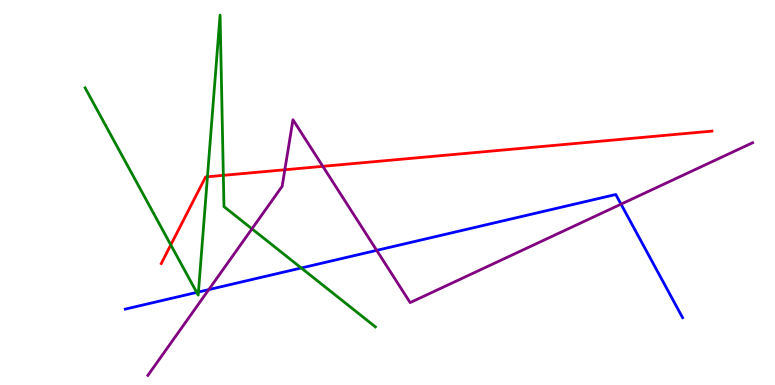[{'lines': ['blue', 'red'], 'intersections': []}, {'lines': ['green', 'red'], 'intersections': [{'x': 2.2, 'y': 3.64}, {'x': 2.68, 'y': 5.41}, {'x': 2.88, 'y': 5.45}]}, {'lines': ['purple', 'red'], 'intersections': [{'x': 3.68, 'y': 5.59}, {'x': 4.17, 'y': 5.68}]}, {'lines': ['blue', 'green'], 'intersections': [{'x': 2.54, 'y': 2.4}, {'x': 2.56, 'y': 2.42}, {'x': 3.89, 'y': 3.04}]}, {'lines': ['blue', 'purple'], 'intersections': [{'x': 2.69, 'y': 2.48}, {'x': 4.86, 'y': 3.5}, {'x': 8.01, 'y': 4.7}]}, {'lines': ['green', 'purple'], 'intersections': [{'x': 3.25, 'y': 4.06}]}]